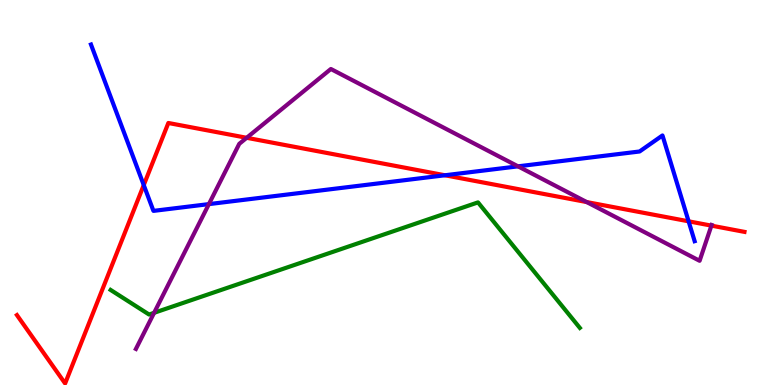[{'lines': ['blue', 'red'], 'intersections': [{'x': 1.85, 'y': 5.19}, {'x': 5.74, 'y': 5.45}, {'x': 8.89, 'y': 4.25}]}, {'lines': ['green', 'red'], 'intersections': []}, {'lines': ['purple', 'red'], 'intersections': [{'x': 3.18, 'y': 6.42}, {'x': 7.57, 'y': 4.75}, {'x': 9.18, 'y': 4.14}]}, {'lines': ['blue', 'green'], 'intersections': []}, {'lines': ['blue', 'purple'], 'intersections': [{'x': 2.7, 'y': 4.7}, {'x': 6.68, 'y': 5.68}]}, {'lines': ['green', 'purple'], 'intersections': [{'x': 1.99, 'y': 1.88}]}]